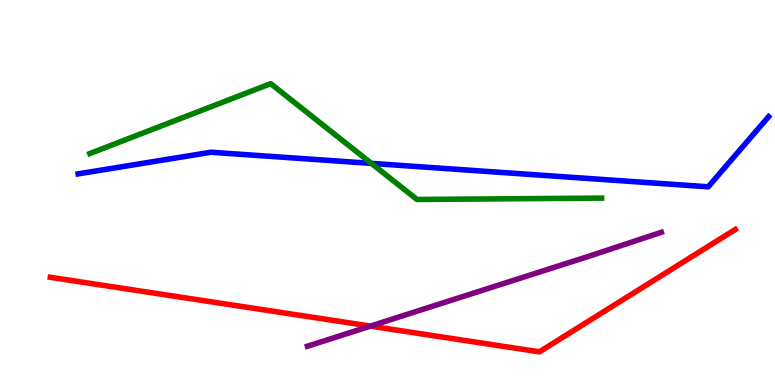[{'lines': ['blue', 'red'], 'intersections': []}, {'lines': ['green', 'red'], 'intersections': []}, {'lines': ['purple', 'red'], 'intersections': [{'x': 4.78, 'y': 1.53}]}, {'lines': ['blue', 'green'], 'intersections': [{'x': 4.79, 'y': 5.76}]}, {'lines': ['blue', 'purple'], 'intersections': []}, {'lines': ['green', 'purple'], 'intersections': []}]